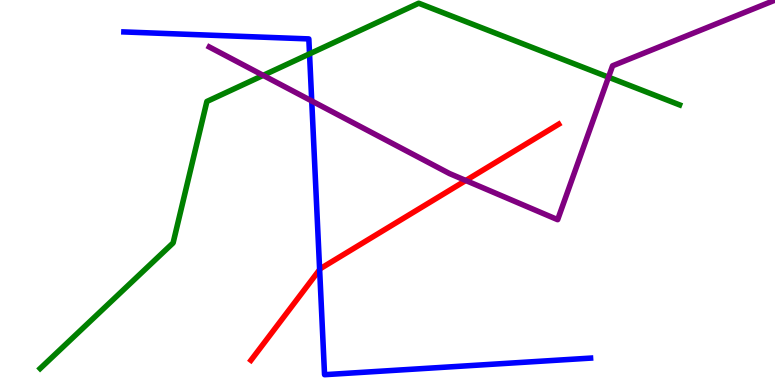[{'lines': ['blue', 'red'], 'intersections': [{'x': 4.12, 'y': 3.0}]}, {'lines': ['green', 'red'], 'intersections': []}, {'lines': ['purple', 'red'], 'intersections': [{'x': 6.01, 'y': 5.31}]}, {'lines': ['blue', 'green'], 'intersections': [{'x': 3.99, 'y': 8.6}]}, {'lines': ['blue', 'purple'], 'intersections': [{'x': 4.02, 'y': 7.38}]}, {'lines': ['green', 'purple'], 'intersections': [{'x': 3.4, 'y': 8.04}, {'x': 7.85, 'y': 8.0}]}]